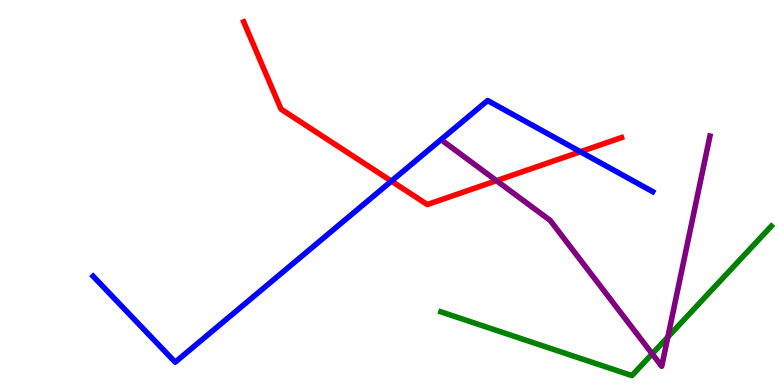[{'lines': ['blue', 'red'], 'intersections': [{'x': 5.05, 'y': 5.3}, {'x': 7.49, 'y': 6.06}]}, {'lines': ['green', 'red'], 'intersections': []}, {'lines': ['purple', 'red'], 'intersections': [{'x': 6.41, 'y': 5.31}]}, {'lines': ['blue', 'green'], 'intersections': []}, {'lines': ['blue', 'purple'], 'intersections': []}, {'lines': ['green', 'purple'], 'intersections': [{'x': 8.42, 'y': 0.809}, {'x': 8.62, 'y': 1.25}]}]